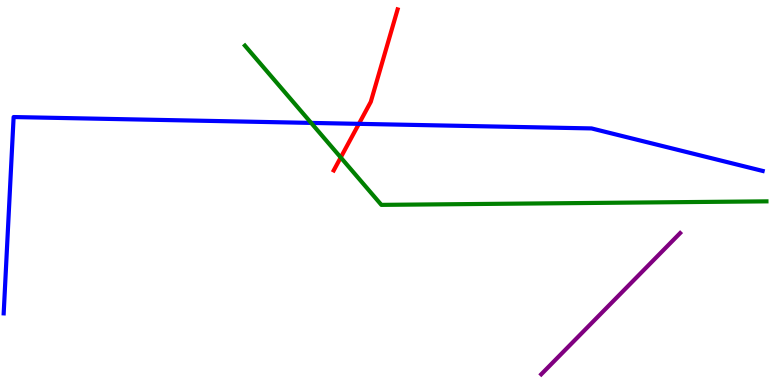[{'lines': ['blue', 'red'], 'intersections': [{'x': 4.63, 'y': 6.78}]}, {'lines': ['green', 'red'], 'intersections': [{'x': 4.4, 'y': 5.91}]}, {'lines': ['purple', 'red'], 'intersections': []}, {'lines': ['blue', 'green'], 'intersections': [{'x': 4.01, 'y': 6.81}]}, {'lines': ['blue', 'purple'], 'intersections': []}, {'lines': ['green', 'purple'], 'intersections': []}]